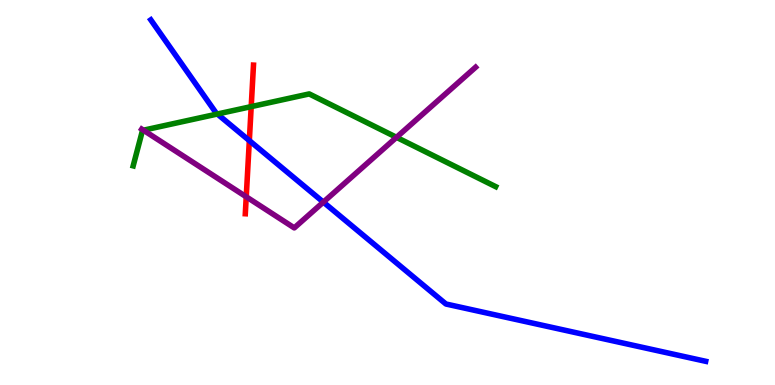[{'lines': ['blue', 'red'], 'intersections': [{'x': 3.22, 'y': 6.35}]}, {'lines': ['green', 'red'], 'intersections': [{'x': 3.24, 'y': 7.23}]}, {'lines': ['purple', 'red'], 'intersections': [{'x': 3.18, 'y': 4.89}]}, {'lines': ['blue', 'green'], 'intersections': [{'x': 2.8, 'y': 7.04}]}, {'lines': ['blue', 'purple'], 'intersections': [{'x': 4.17, 'y': 4.75}]}, {'lines': ['green', 'purple'], 'intersections': [{'x': 1.85, 'y': 6.62}, {'x': 5.12, 'y': 6.43}]}]